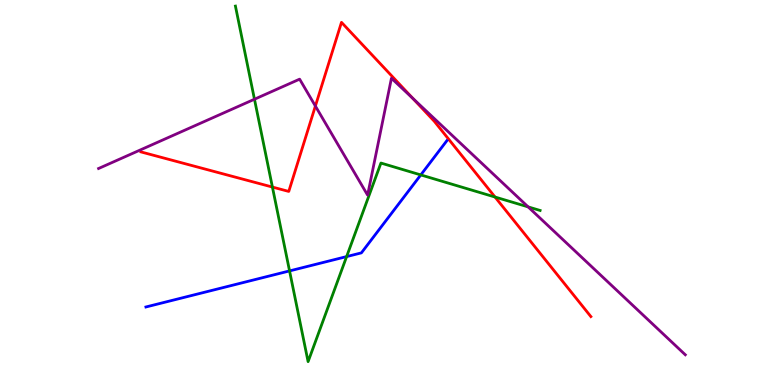[{'lines': ['blue', 'red'], 'intersections': []}, {'lines': ['green', 'red'], 'intersections': [{'x': 3.52, 'y': 5.14}, {'x': 6.39, 'y': 4.88}]}, {'lines': ['purple', 'red'], 'intersections': [{'x': 4.07, 'y': 7.25}, {'x': 5.33, 'y': 7.44}]}, {'lines': ['blue', 'green'], 'intersections': [{'x': 3.74, 'y': 2.96}, {'x': 4.47, 'y': 3.34}, {'x': 5.43, 'y': 5.46}]}, {'lines': ['blue', 'purple'], 'intersections': []}, {'lines': ['green', 'purple'], 'intersections': [{'x': 3.28, 'y': 7.42}, {'x': 6.81, 'y': 4.63}]}]